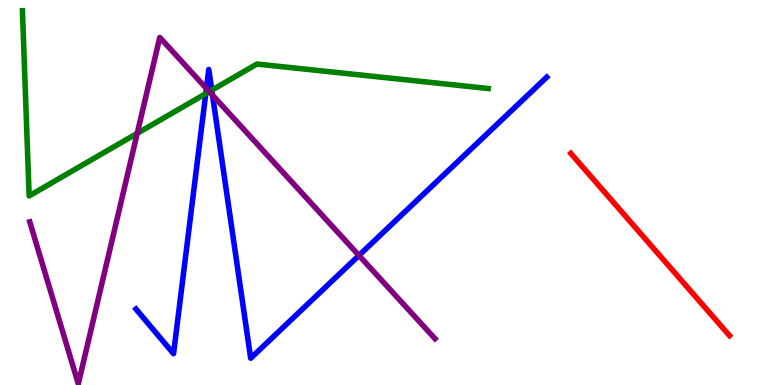[{'lines': ['blue', 'red'], 'intersections': []}, {'lines': ['green', 'red'], 'intersections': []}, {'lines': ['purple', 'red'], 'intersections': []}, {'lines': ['blue', 'green'], 'intersections': [{'x': 2.66, 'y': 7.57}, {'x': 2.73, 'y': 7.66}]}, {'lines': ['blue', 'purple'], 'intersections': [{'x': 2.66, 'y': 7.7}, {'x': 2.74, 'y': 7.53}, {'x': 4.63, 'y': 3.37}]}, {'lines': ['green', 'purple'], 'intersections': [{'x': 1.77, 'y': 6.54}, {'x': 2.7, 'y': 7.62}]}]